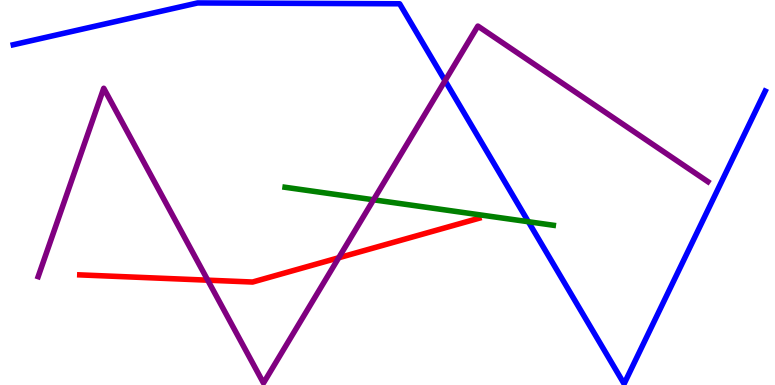[{'lines': ['blue', 'red'], 'intersections': []}, {'lines': ['green', 'red'], 'intersections': []}, {'lines': ['purple', 'red'], 'intersections': [{'x': 2.68, 'y': 2.72}, {'x': 4.37, 'y': 3.3}]}, {'lines': ['blue', 'green'], 'intersections': [{'x': 6.82, 'y': 4.24}]}, {'lines': ['blue', 'purple'], 'intersections': [{'x': 5.74, 'y': 7.9}]}, {'lines': ['green', 'purple'], 'intersections': [{'x': 4.82, 'y': 4.81}]}]